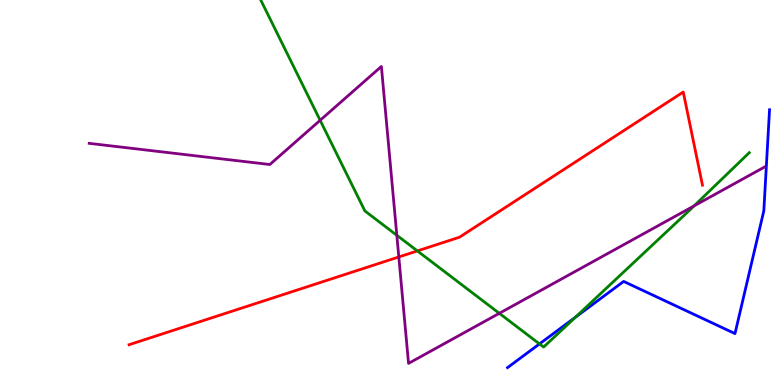[{'lines': ['blue', 'red'], 'intersections': []}, {'lines': ['green', 'red'], 'intersections': [{'x': 5.39, 'y': 3.48}]}, {'lines': ['purple', 'red'], 'intersections': [{'x': 5.15, 'y': 3.33}]}, {'lines': ['blue', 'green'], 'intersections': [{'x': 6.96, 'y': 1.07}, {'x': 7.42, 'y': 1.76}]}, {'lines': ['blue', 'purple'], 'intersections': []}, {'lines': ['green', 'purple'], 'intersections': [{'x': 4.13, 'y': 6.88}, {'x': 5.12, 'y': 3.89}, {'x': 6.44, 'y': 1.86}, {'x': 8.96, 'y': 4.65}]}]